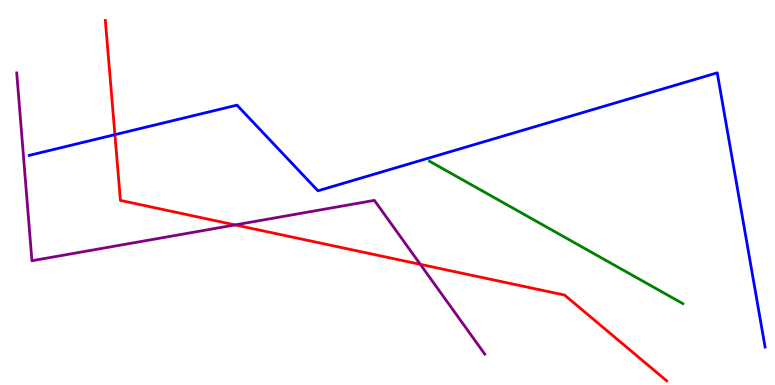[{'lines': ['blue', 'red'], 'intersections': [{'x': 1.48, 'y': 6.5}]}, {'lines': ['green', 'red'], 'intersections': []}, {'lines': ['purple', 'red'], 'intersections': [{'x': 3.03, 'y': 4.16}, {'x': 5.42, 'y': 3.13}]}, {'lines': ['blue', 'green'], 'intersections': []}, {'lines': ['blue', 'purple'], 'intersections': []}, {'lines': ['green', 'purple'], 'intersections': []}]